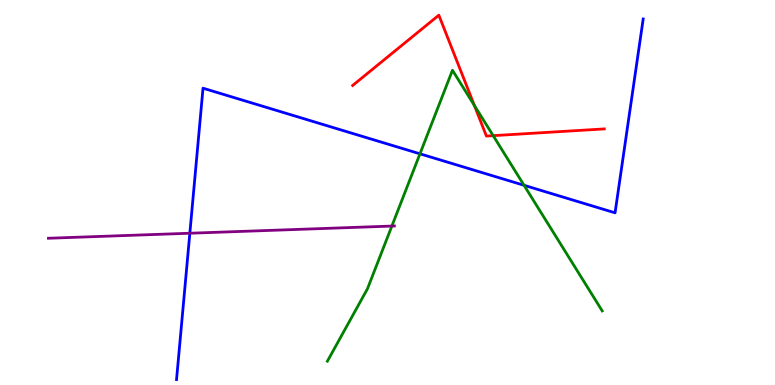[{'lines': ['blue', 'red'], 'intersections': []}, {'lines': ['green', 'red'], 'intersections': [{'x': 6.12, 'y': 7.26}, {'x': 6.36, 'y': 6.48}]}, {'lines': ['purple', 'red'], 'intersections': []}, {'lines': ['blue', 'green'], 'intersections': [{'x': 5.42, 'y': 6.0}, {'x': 6.76, 'y': 5.19}]}, {'lines': ['blue', 'purple'], 'intersections': [{'x': 2.45, 'y': 3.94}]}, {'lines': ['green', 'purple'], 'intersections': [{'x': 5.06, 'y': 4.13}]}]